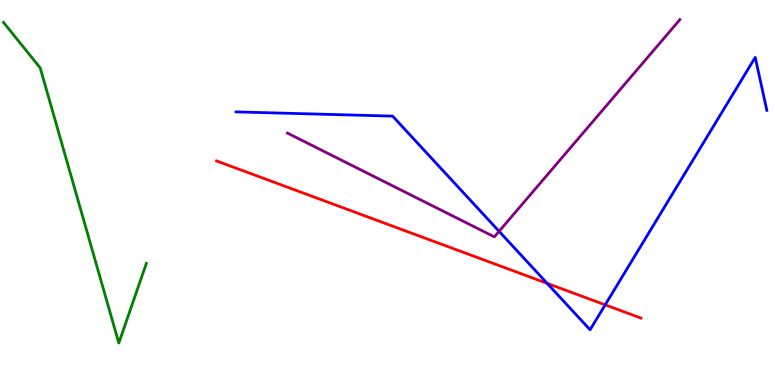[{'lines': ['blue', 'red'], 'intersections': [{'x': 7.06, 'y': 2.64}, {'x': 7.81, 'y': 2.08}]}, {'lines': ['green', 'red'], 'intersections': []}, {'lines': ['purple', 'red'], 'intersections': []}, {'lines': ['blue', 'green'], 'intersections': []}, {'lines': ['blue', 'purple'], 'intersections': [{'x': 6.44, 'y': 3.99}]}, {'lines': ['green', 'purple'], 'intersections': []}]